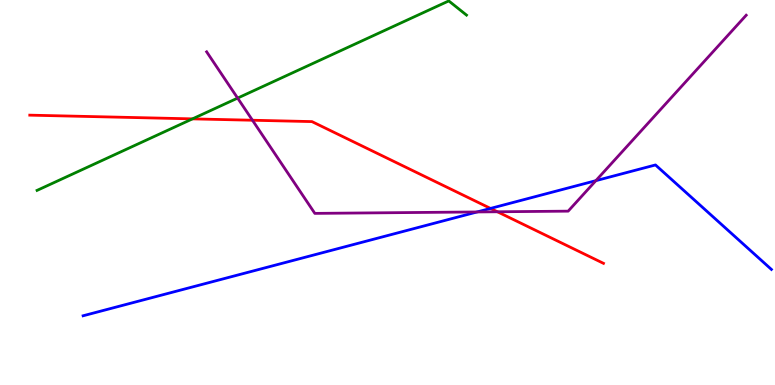[{'lines': ['blue', 'red'], 'intersections': [{'x': 6.33, 'y': 4.59}]}, {'lines': ['green', 'red'], 'intersections': [{'x': 2.48, 'y': 6.91}]}, {'lines': ['purple', 'red'], 'intersections': [{'x': 3.26, 'y': 6.88}, {'x': 6.42, 'y': 4.5}]}, {'lines': ['blue', 'green'], 'intersections': []}, {'lines': ['blue', 'purple'], 'intersections': [{'x': 6.16, 'y': 4.49}, {'x': 7.69, 'y': 5.31}]}, {'lines': ['green', 'purple'], 'intersections': [{'x': 3.07, 'y': 7.45}]}]